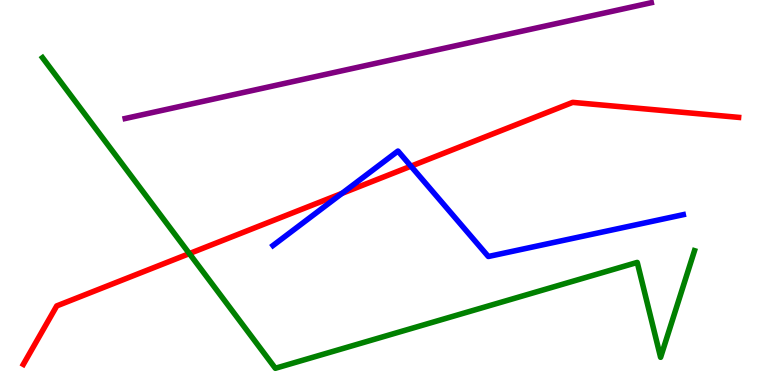[{'lines': ['blue', 'red'], 'intersections': [{'x': 4.41, 'y': 4.98}, {'x': 5.3, 'y': 5.68}]}, {'lines': ['green', 'red'], 'intersections': [{'x': 2.44, 'y': 3.41}]}, {'lines': ['purple', 'red'], 'intersections': []}, {'lines': ['blue', 'green'], 'intersections': []}, {'lines': ['blue', 'purple'], 'intersections': []}, {'lines': ['green', 'purple'], 'intersections': []}]